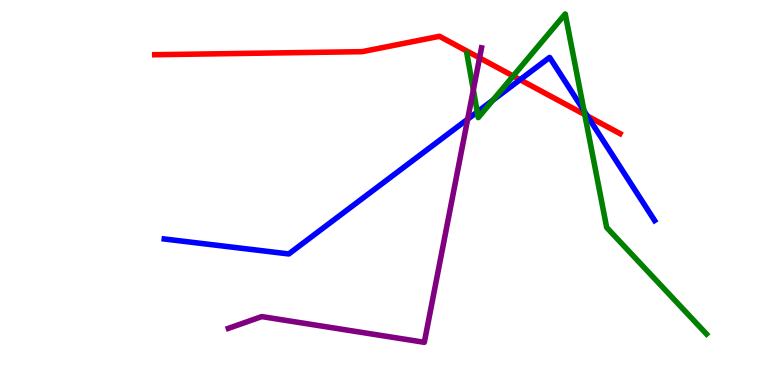[{'lines': ['blue', 'red'], 'intersections': [{'x': 6.71, 'y': 7.93}, {'x': 7.58, 'y': 6.99}]}, {'lines': ['green', 'red'], 'intersections': [{'x': 6.62, 'y': 8.03}, {'x': 7.55, 'y': 7.02}]}, {'lines': ['purple', 'red'], 'intersections': [{'x': 6.19, 'y': 8.5}]}, {'lines': ['blue', 'green'], 'intersections': [{'x': 6.16, 'y': 7.09}, {'x': 6.36, 'y': 7.4}, {'x': 7.54, 'y': 7.12}]}, {'lines': ['blue', 'purple'], 'intersections': [{'x': 6.03, 'y': 6.9}]}, {'lines': ['green', 'purple'], 'intersections': [{'x': 6.11, 'y': 7.66}]}]